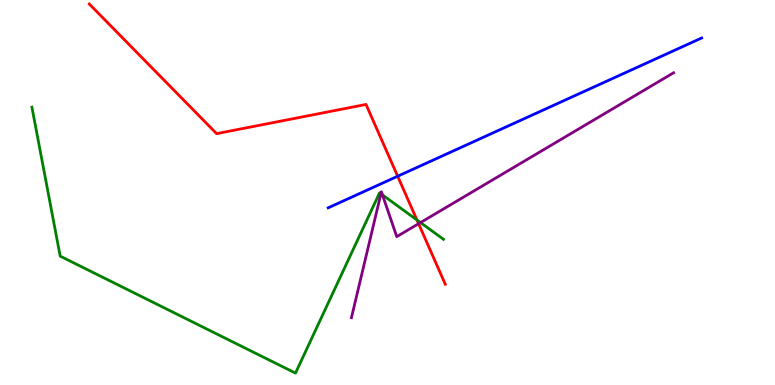[{'lines': ['blue', 'red'], 'intersections': [{'x': 5.13, 'y': 5.42}]}, {'lines': ['green', 'red'], 'intersections': [{'x': 5.38, 'y': 4.29}]}, {'lines': ['purple', 'red'], 'intersections': [{'x': 5.4, 'y': 4.19}]}, {'lines': ['blue', 'green'], 'intersections': []}, {'lines': ['blue', 'purple'], 'intersections': []}, {'lines': ['green', 'purple'], 'intersections': [{'x': 4.92, 'y': 4.97}, {'x': 4.93, 'y': 4.94}, {'x': 5.43, 'y': 4.22}]}]